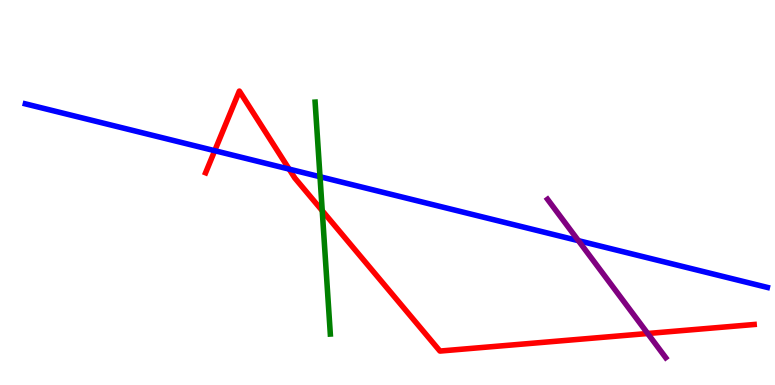[{'lines': ['blue', 'red'], 'intersections': [{'x': 2.77, 'y': 6.09}, {'x': 3.73, 'y': 5.61}]}, {'lines': ['green', 'red'], 'intersections': [{'x': 4.16, 'y': 4.53}]}, {'lines': ['purple', 'red'], 'intersections': [{'x': 8.36, 'y': 1.34}]}, {'lines': ['blue', 'green'], 'intersections': [{'x': 4.13, 'y': 5.41}]}, {'lines': ['blue', 'purple'], 'intersections': [{'x': 7.46, 'y': 3.75}]}, {'lines': ['green', 'purple'], 'intersections': []}]